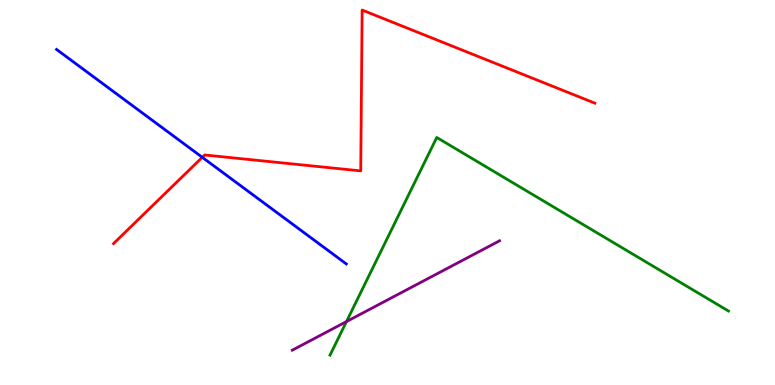[{'lines': ['blue', 'red'], 'intersections': [{'x': 2.61, 'y': 5.91}]}, {'lines': ['green', 'red'], 'intersections': []}, {'lines': ['purple', 'red'], 'intersections': []}, {'lines': ['blue', 'green'], 'intersections': []}, {'lines': ['blue', 'purple'], 'intersections': []}, {'lines': ['green', 'purple'], 'intersections': [{'x': 4.47, 'y': 1.65}]}]